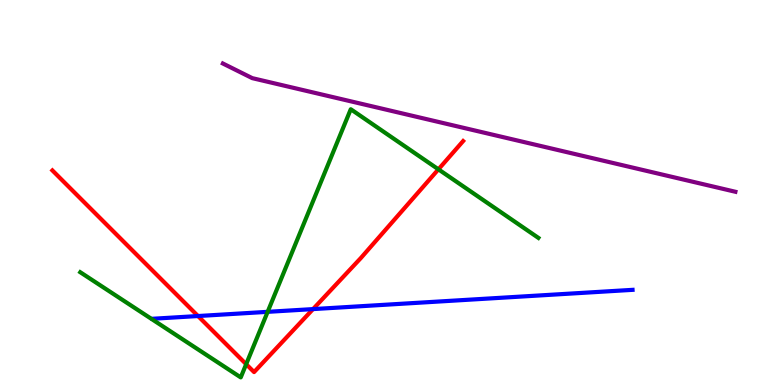[{'lines': ['blue', 'red'], 'intersections': [{'x': 2.55, 'y': 1.79}, {'x': 4.04, 'y': 1.97}]}, {'lines': ['green', 'red'], 'intersections': [{'x': 3.18, 'y': 0.541}, {'x': 5.66, 'y': 5.6}]}, {'lines': ['purple', 'red'], 'intersections': []}, {'lines': ['blue', 'green'], 'intersections': [{'x': 3.45, 'y': 1.9}]}, {'lines': ['blue', 'purple'], 'intersections': []}, {'lines': ['green', 'purple'], 'intersections': []}]